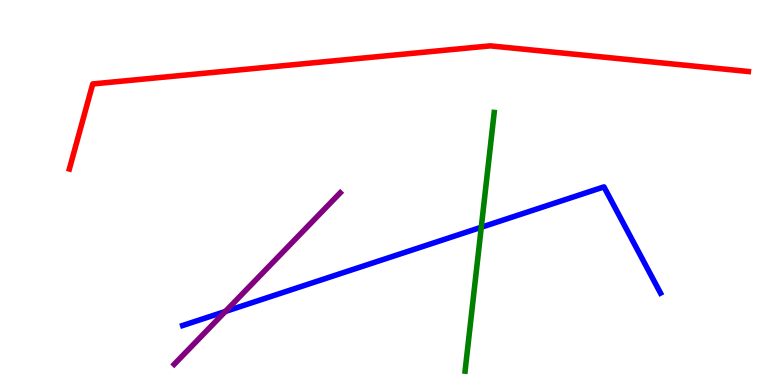[{'lines': ['blue', 'red'], 'intersections': []}, {'lines': ['green', 'red'], 'intersections': []}, {'lines': ['purple', 'red'], 'intersections': []}, {'lines': ['blue', 'green'], 'intersections': [{'x': 6.21, 'y': 4.1}]}, {'lines': ['blue', 'purple'], 'intersections': [{'x': 2.91, 'y': 1.91}]}, {'lines': ['green', 'purple'], 'intersections': []}]